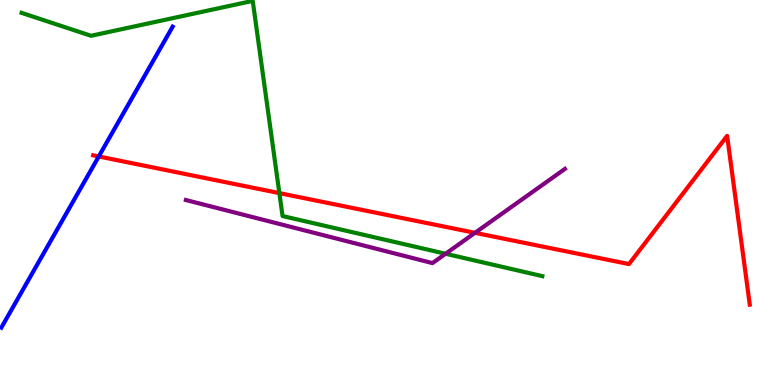[{'lines': ['blue', 'red'], 'intersections': [{'x': 1.27, 'y': 5.94}]}, {'lines': ['green', 'red'], 'intersections': [{'x': 3.6, 'y': 4.98}]}, {'lines': ['purple', 'red'], 'intersections': [{'x': 6.13, 'y': 3.95}]}, {'lines': ['blue', 'green'], 'intersections': []}, {'lines': ['blue', 'purple'], 'intersections': []}, {'lines': ['green', 'purple'], 'intersections': [{'x': 5.75, 'y': 3.41}]}]